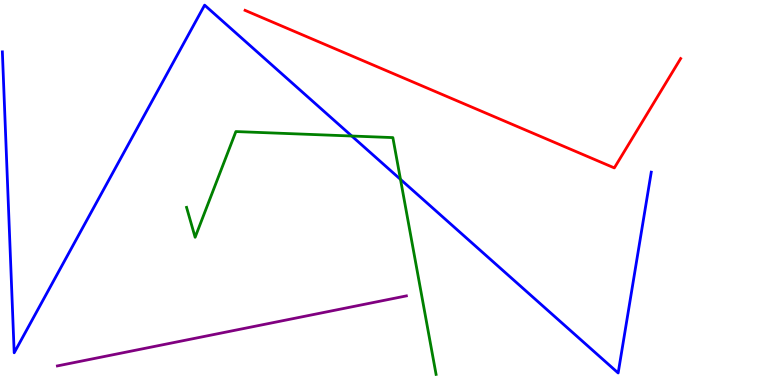[{'lines': ['blue', 'red'], 'intersections': []}, {'lines': ['green', 'red'], 'intersections': []}, {'lines': ['purple', 'red'], 'intersections': []}, {'lines': ['blue', 'green'], 'intersections': [{'x': 4.54, 'y': 6.47}, {'x': 5.17, 'y': 5.34}]}, {'lines': ['blue', 'purple'], 'intersections': []}, {'lines': ['green', 'purple'], 'intersections': []}]